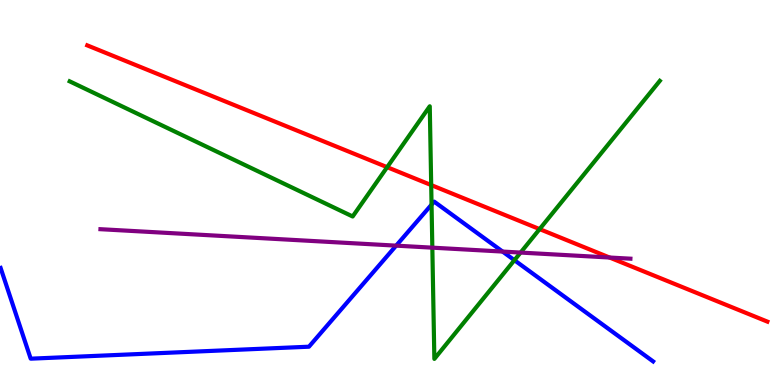[{'lines': ['blue', 'red'], 'intersections': []}, {'lines': ['green', 'red'], 'intersections': [{'x': 5.0, 'y': 5.66}, {'x': 5.56, 'y': 5.19}, {'x': 6.96, 'y': 4.05}]}, {'lines': ['purple', 'red'], 'intersections': [{'x': 7.87, 'y': 3.31}]}, {'lines': ['blue', 'green'], 'intersections': [{'x': 5.57, 'y': 4.68}, {'x': 6.64, 'y': 3.24}]}, {'lines': ['blue', 'purple'], 'intersections': [{'x': 5.11, 'y': 3.62}, {'x': 6.49, 'y': 3.47}]}, {'lines': ['green', 'purple'], 'intersections': [{'x': 5.58, 'y': 3.57}, {'x': 6.72, 'y': 3.44}]}]